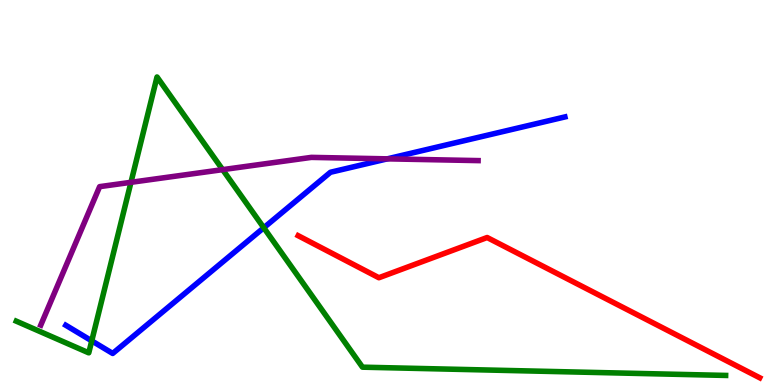[{'lines': ['blue', 'red'], 'intersections': []}, {'lines': ['green', 'red'], 'intersections': []}, {'lines': ['purple', 'red'], 'intersections': []}, {'lines': ['blue', 'green'], 'intersections': [{'x': 1.18, 'y': 1.15}, {'x': 3.4, 'y': 4.08}]}, {'lines': ['blue', 'purple'], 'intersections': [{'x': 5.0, 'y': 5.87}]}, {'lines': ['green', 'purple'], 'intersections': [{'x': 1.69, 'y': 5.26}, {'x': 2.87, 'y': 5.59}]}]